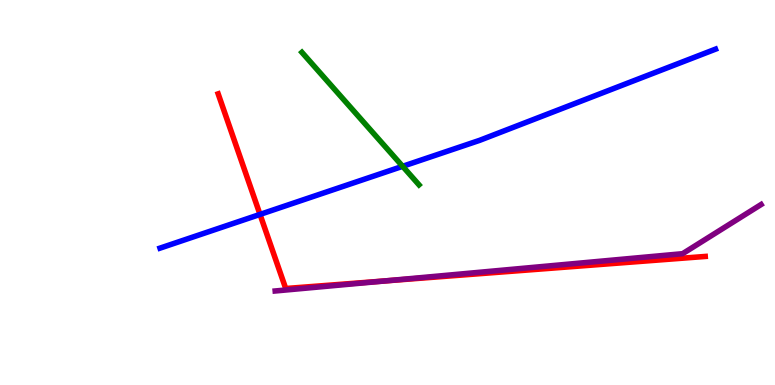[{'lines': ['blue', 'red'], 'intersections': [{'x': 3.35, 'y': 4.43}]}, {'lines': ['green', 'red'], 'intersections': []}, {'lines': ['purple', 'red'], 'intersections': [{'x': 4.97, 'y': 2.7}]}, {'lines': ['blue', 'green'], 'intersections': [{'x': 5.2, 'y': 5.68}]}, {'lines': ['blue', 'purple'], 'intersections': []}, {'lines': ['green', 'purple'], 'intersections': []}]